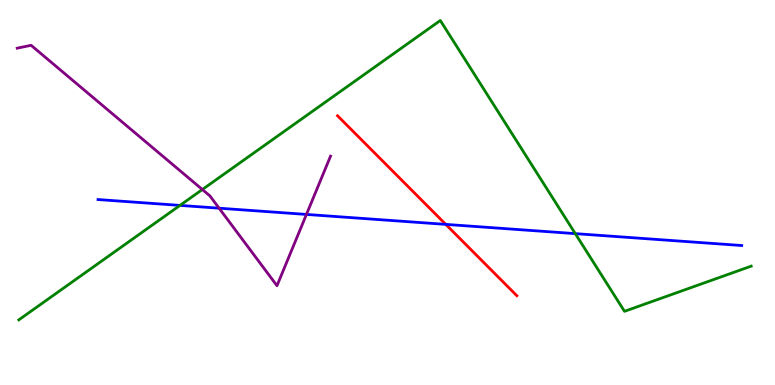[{'lines': ['blue', 'red'], 'intersections': [{'x': 5.75, 'y': 4.17}]}, {'lines': ['green', 'red'], 'intersections': []}, {'lines': ['purple', 'red'], 'intersections': []}, {'lines': ['blue', 'green'], 'intersections': [{'x': 2.32, 'y': 4.66}, {'x': 7.42, 'y': 3.93}]}, {'lines': ['blue', 'purple'], 'intersections': [{'x': 2.83, 'y': 4.59}, {'x': 3.95, 'y': 4.43}]}, {'lines': ['green', 'purple'], 'intersections': [{'x': 2.61, 'y': 5.08}]}]